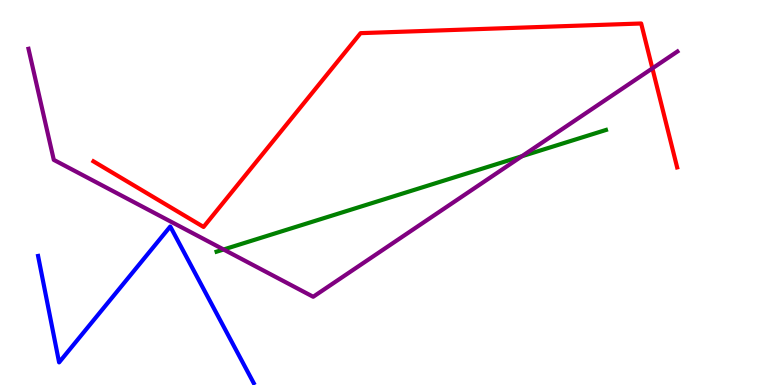[{'lines': ['blue', 'red'], 'intersections': []}, {'lines': ['green', 'red'], 'intersections': []}, {'lines': ['purple', 'red'], 'intersections': [{'x': 8.42, 'y': 8.22}]}, {'lines': ['blue', 'green'], 'intersections': []}, {'lines': ['blue', 'purple'], 'intersections': []}, {'lines': ['green', 'purple'], 'intersections': [{'x': 2.89, 'y': 3.52}, {'x': 6.73, 'y': 5.94}]}]